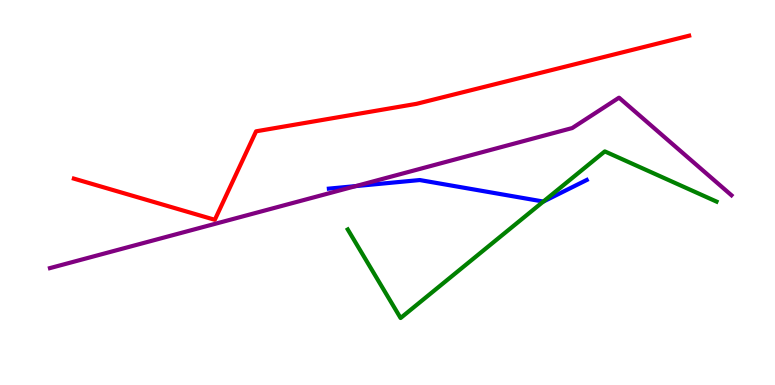[{'lines': ['blue', 'red'], 'intersections': []}, {'lines': ['green', 'red'], 'intersections': []}, {'lines': ['purple', 'red'], 'intersections': []}, {'lines': ['blue', 'green'], 'intersections': [{'x': 7.01, 'y': 4.76}]}, {'lines': ['blue', 'purple'], 'intersections': [{'x': 4.59, 'y': 5.17}]}, {'lines': ['green', 'purple'], 'intersections': []}]